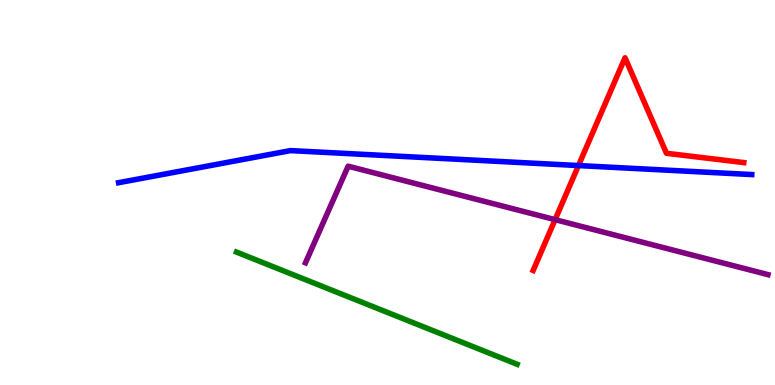[{'lines': ['blue', 'red'], 'intersections': [{'x': 7.46, 'y': 5.7}]}, {'lines': ['green', 'red'], 'intersections': []}, {'lines': ['purple', 'red'], 'intersections': [{'x': 7.16, 'y': 4.29}]}, {'lines': ['blue', 'green'], 'intersections': []}, {'lines': ['blue', 'purple'], 'intersections': []}, {'lines': ['green', 'purple'], 'intersections': []}]